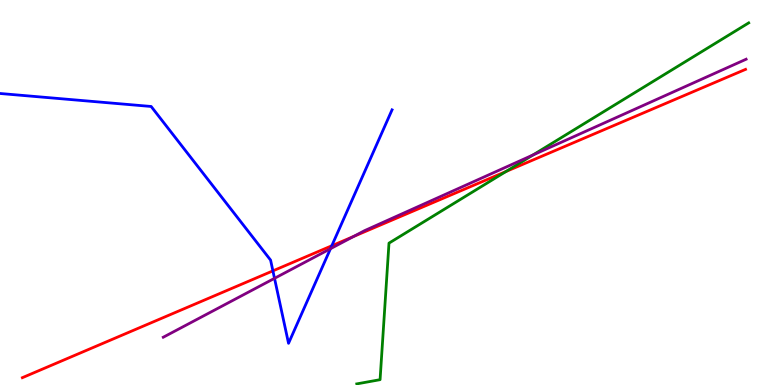[{'lines': ['blue', 'red'], 'intersections': [{'x': 3.52, 'y': 2.96}, {'x': 4.28, 'y': 3.62}]}, {'lines': ['green', 'red'], 'intersections': [{'x': 6.53, 'y': 5.55}]}, {'lines': ['purple', 'red'], 'intersections': [{'x': 4.56, 'y': 3.86}]}, {'lines': ['blue', 'green'], 'intersections': []}, {'lines': ['blue', 'purple'], 'intersections': [{'x': 3.54, 'y': 2.77}, {'x': 4.26, 'y': 3.54}]}, {'lines': ['green', 'purple'], 'intersections': [{'x': 6.88, 'y': 5.97}]}]